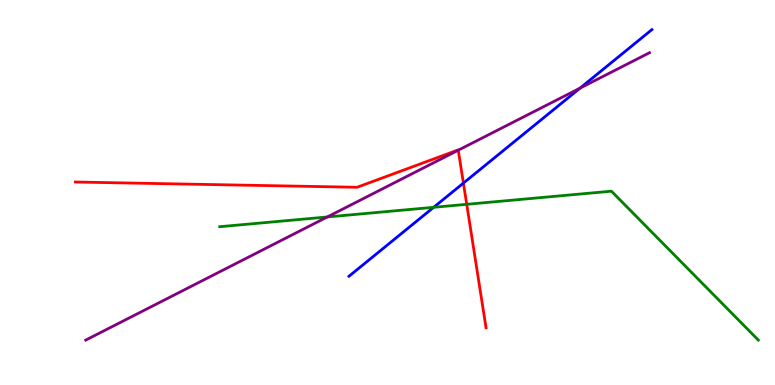[{'lines': ['blue', 'red'], 'intersections': [{'x': 5.98, 'y': 5.24}]}, {'lines': ['green', 'red'], 'intersections': [{'x': 6.02, 'y': 4.69}]}, {'lines': ['purple', 'red'], 'intersections': [{'x': 5.91, 'y': 6.1}]}, {'lines': ['blue', 'green'], 'intersections': [{'x': 5.6, 'y': 4.62}]}, {'lines': ['blue', 'purple'], 'intersections': [{'x': 7.48, 'y': 7.71}]}, {'lines': ['green', 'purple'], 'intersections': [{'x': 4.22, 'y': 4.36}]}]